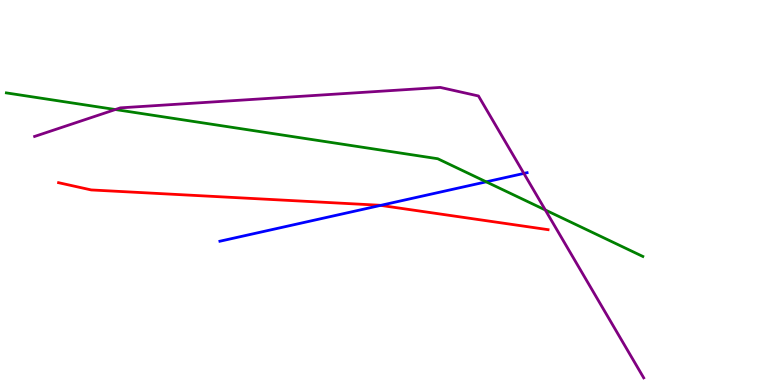[{'lines': ['blue', 'red'], 'intersections': [{'x': 4.91, 'y': 4.67}]}, {'lines': ['green', 'red'], 'intersections': []}, {'lines': ['purple', 'red'], 'intersections': []}, {'lines': ['blue', 'green'], 'intersections': [{'x': 6.27, 'y': 5.28}]}, {'lines': ['blue', 'purple'], 'intersections': [{'x': 6.76, 'y': 5.5}]}, {'lines': ['green', 'purple'], 'intersections': [{'x': 1.49, 'y': 7.15}, {'x': 7.04, 'y': 4.55}]}]